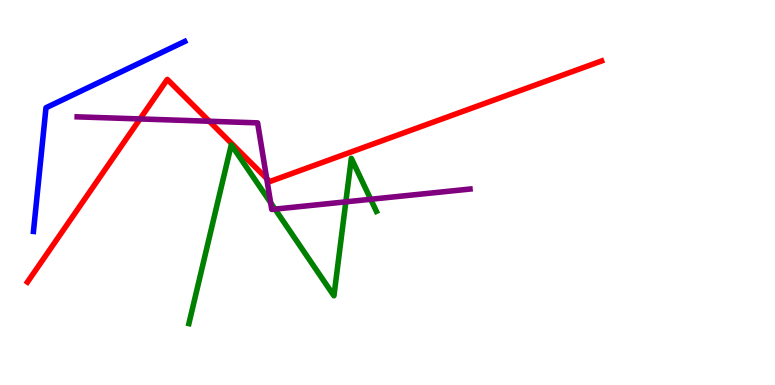[{'lines': ['blue', 'red'], 'intersections': []}, {'lines': ['green', 'red'], 'intersections': []}, {'lines': ['purple', 'red'], 'intersections': [{'x': 1.81, 'y': 6.91}, {'x': 2.7, 'y': 6.85}, {'x': 3.44, 'y': 5.36}]}, {'lines': ['blue', 'green'], 'intersections': []}, {'lines': ['blue', 'purple'], 'intersections': []}, {'lines': ['green', 'purple'], 'intersections': [{'x': 3.49, 'y': 4.74}, {'x': 3.55, 'y': 4.57}, {'x': 4.46, 'y': 4.76}, {'x': 4.78, 'y': 4.82}]}]